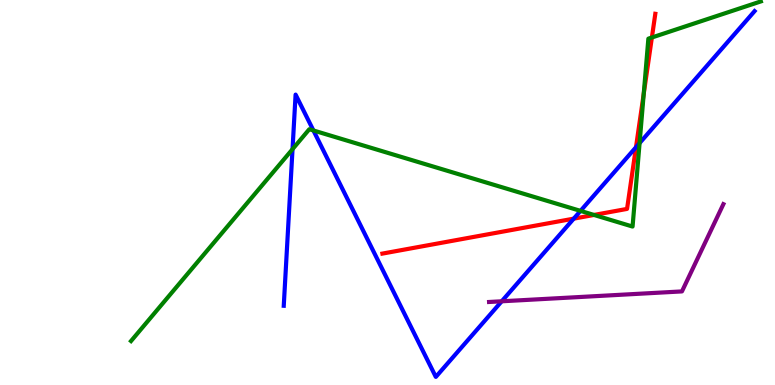[{'lines': ['blue', 'red'], 'intersections': [{'x': 7.4, 'y': 4.32}, {'x': 8.21, 'y': 6.18}]}, {'lines': ['green', 'red'], 'intersections': [{'x': 7.66, 'y': 4.42}, {'x': 8.31, 'y': 7.57}, {'x': 8.41, 'y': 9.03}]}, {'lines': ['purple', 'red'], 'intersections': []}, {'lines': ['blue', 'green'], 'intersections': [{'x': 3.77, 'y': 6.13}, {'x': 4.04, 'y': 6.61}, {'x': 7.49, 'y': 4.52}, {'x': 8.25, 'y': 6.28}]}, {'lines': ['blue', 'purple'], 'intersections': [{'x': 6.47, 'y': 2.17}]}, {'lines': ['green', 'purple'], 'intersections': []}]